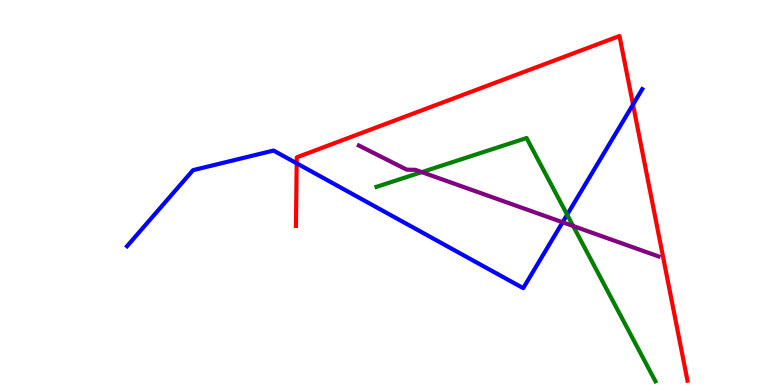[{'lines': ['blue', 'red'], 'intersections': [{'x': 3.83, 'y': 5.76}, {'x': 8.17, 'y': 7.28}]}, {'lines': ['green', 'red'], 'intersections': []}, {'lines': ['purple', 'red'], 'intersections': []}, {'lines': ['blue', 'green'], 'intersections': [{'x': 7.32, 'y': 4.42}]}, {'lines': ['blue', 'purple'], 'intersections': [{'x': 7.26, 'y': 4.23}]}, {'lines': ['green', 'purple'], 'intersections': [{'x': 5.44, 'y': 5.53}, {'x': 7.4, 'y': 4.13}]}]